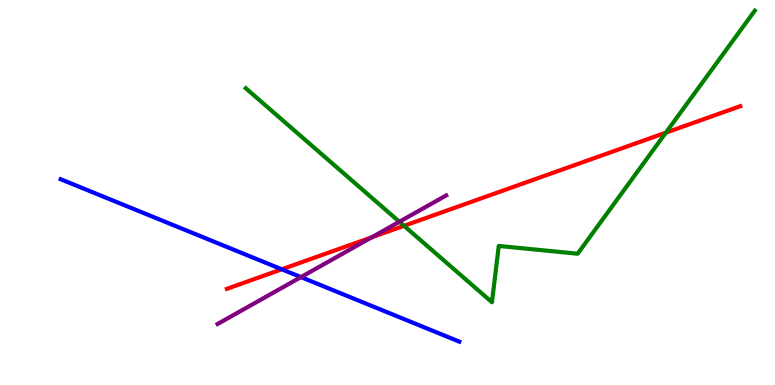[{'lines': ['blue', 'red'], 'intersections': [{'x': 3.64, 'y': 3.01}]}, {'lines': ['green', 'red'], 'intersections': [{'x': 5.21, 'y': 4.13}, {'x': 8.59, 'y': 6.55}]}, {'lines': ['purple', 'red'], 'intersections': [{'x': 4.8, 'y': 3.84}]}, {'lines': ['blue', 'green'], 'intersections': []}, {'lines': ['blue', 'purple'], 'intersections': [{'x': 3.88, 'y': 2.8}]}, {'lines': ['green', 'purple'], 'intersections': [{'x': 5.15, 'y': 4.24}]}]